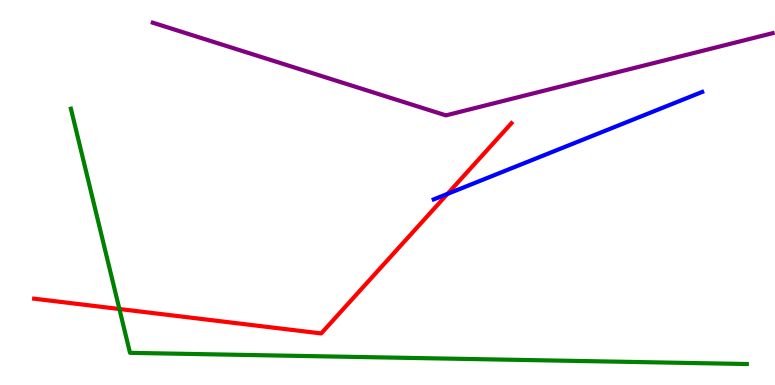[{'lines': ['blue', 'red'], 'intersections': [{'x': 5.77, 'y': 4.96}]}, {'lines': ['green', 'red'], 'intersections': [{'x': 1.54, 'y': 1.97}]}, {'lines': ['purple', 'red'], 'intersections': []}, {'lines': ['blue', 'green'], 'intersections': []}, {'lines': ['blue', 'purple'], 'intersections': []}, {'lines': ['green', 'purple'], 'intersections': []}]